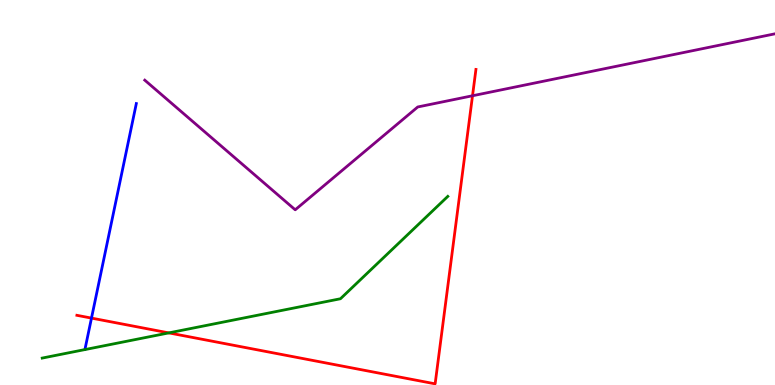[{'lines': ['blue', 'red'], 'intersections': [{'x': 1.18, 'y': 1.74}]}, {'lines': ['green', 'red'], 'intersections': [{'x': 2.18, 'y': 1.35}]}, {'lines': ['purple', 'red'], 'intersections': [{'x': 6.1, 'y': 7.51}]}, {'lines': ['blue', 'green'], 'intersections': []}, {'lines': ['blue', 'purple'], 'intersections': []}, {'lines': ['green', 'purple'], 'intersections': []}]